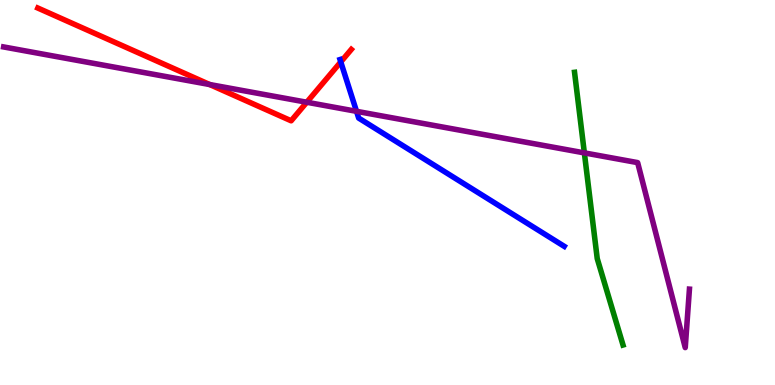[{'lines': ['blue', 'red'], 'intersections': [{'x': 4.4, 'y': 8.39}]}, {'lines': ['green', 'red'], 'intersections': []}, {'lines': ['purple', 'red'], 'intersections': [{'x': 2.71, 'y': 7.8}, {'x': 3.96, 'y': 7.34}]}, {'lines': ['blue', 'green'], 'intersections': []}, {'lines': ['blue', 'purple'], 'intersections': [{'x': 4.6, 'y': 7.11}]}, {'lines': ['green', 'purple'], 'intersections': [{'x': 7.54, 'y': 6.03}]}]